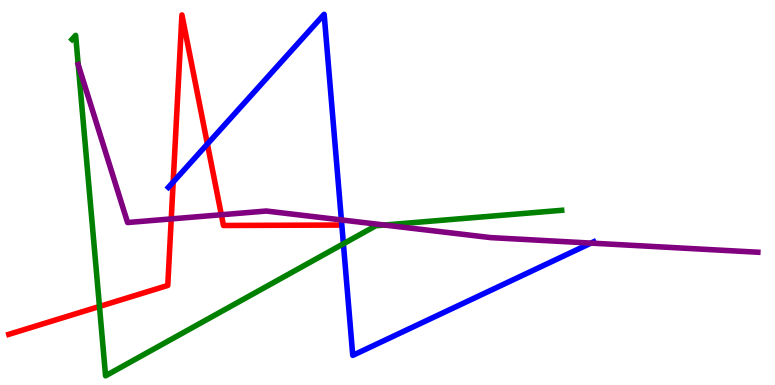[{'lines': ['blue', 'red'], 'intersections': [{'x': 2.23, 'y': 5.27}, {'x': 2.68, 'y': 6.26}]}, {'lines': ['green', 'red'], 'intersections': [{'x': 1.28, 'y': 2.04}]}, {'lines': ['purple', 'red'], 'intersections': [{'x': 2.21, 'y': 4.31}, {'x': 2.86, 'y': 4.42}]}, {'lines': ['blue', 'green'], 'intersections': [{'x': 4.43, 'y': 3.67}]}, {'lines': ['blue', 'purple'], 'intersections': [{'x': 4.41, 'y': 4.29}, {'x': 7.63, 'y': 3.69}]}, {'lines': ['green', 'purple'], 'intersections': [{'x': 1.01, 'y': 8.32}, {'x': 4.96, 'y': 4.16}]}]